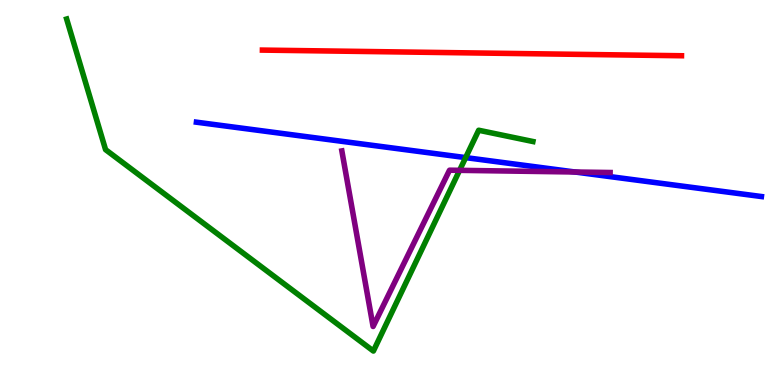[{'lines': ['blue', 'red'], 'intersections': []}, {'lines': ['green', 'red'], 'intersections': []}, {'lines': ['purple', 'red'], 'intersections': []}, {'lines': ['blue', 'green'], 'intersections': [{'x': 6.01, 'y': 5.91}]}, {'lines': ['blue', 'purple'], 'intersections': [{'x': 7.42, 'y': 5.53}]}, {'lines': ['green', 'purple'], 'intersections': [{'x': 5.93, 'y': 5.58}]}]